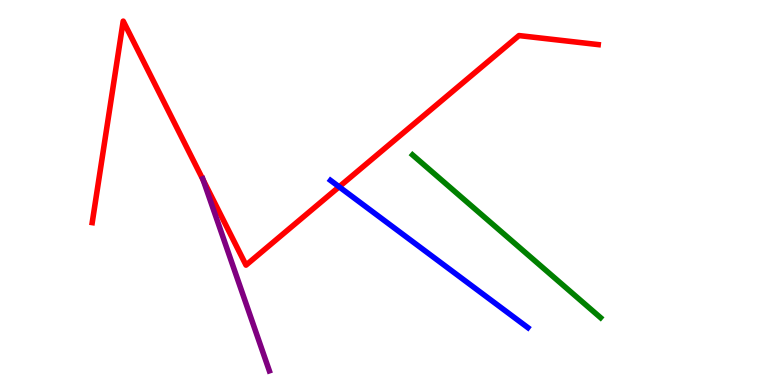[{'lines': ['blue', 'red'], 'intersections': [{'x': 4.38, 'y': 5.15}]}, {'lines': ['green', 'red'], 'intersections': []}, {'lines': ['purple', 'red'], 'intersections': [{'x': 2.62, 'y': 5.32}]}, {'lines': ['blue', 'green'], 'intersections': []}, {'lines': ['blue', 'purple'], 'intersections': []}, {'lines': ['green', 'purple'], 'intersections': []}]